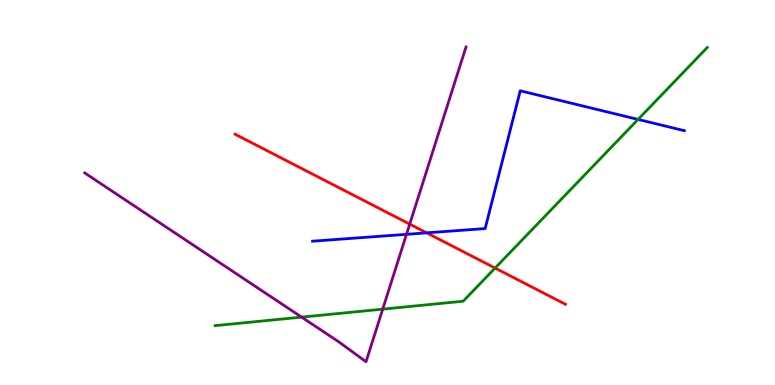[{'lines': ['blue', 'red'], 'intersections': [{'x': 5.51, 'y': 3.95}]}, {'lines': ['green', 'red'], 'intersections': [{'x': 6.39, 'y': 3.04}]}, {'lines': ['purple', 'red'], 'intersections': [{'x': 5.29, 'y': 4.18}]}, {'lines': ['blue', 'green'], 'intersections': [{'x': 8.23, 'y': 6.9}]}, {'lines': ['blue', 'purple'], 'intersections': [{'x': 5.25, 'y': 3.91}]}, {'lines': ['green', 'purple'], 'intersections': [{'x': 3.89, 'y': 1.76}, {'x': 4.94, 'y': 1.97}]}]